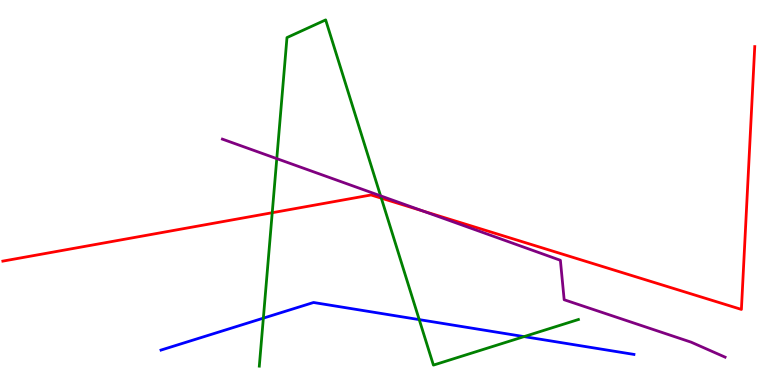[{'lines': ['blue', 'red'], 'intersections': []}, {'lines': ['green', 'red'], 'intersections': [{'x': 3.51, 'y': 4.47}, {'x': 4.92, 'y': 4.85}]}, {'lines': ['purple', 'red'], 'intersections': [{'x': 5.46, 'y': 4.52}]}, {'lines': ['blue', 'green'], 'intersections': [{'x': 3.4, 'y': 1.74}, {'x': 5.41, 'y': 1.7}, {'x': 6.76, 'y': 1.26}]}, {'lines': ['blue', 'purple'], 'intersections': []}, {'lines': ['green', 'purple'], 'intersections': [{'x': 3.57, 'y': 5.88}, {'x': 4.91, 'y': 4.91}]}]